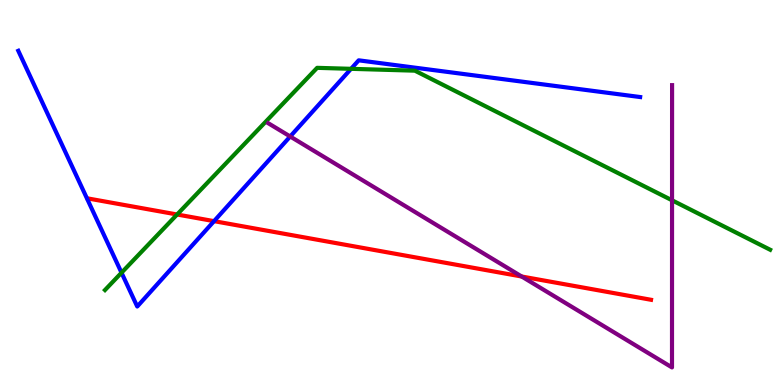[{'lines': ['blue', 'red'], 'intersections': [{'x': 2.76, 'y': 4.26}]}, {'lines': ['green', 'red'], 'intersections': [{'x': 2.29, 'y': 4.43}]}, {'lines': ['purple', 'red'], 'intersections': [{'x': 6.73, 'y': 2.82}]}, {'lines': ['blue', 'green'], 'intersections': [{'x': 1.57, 'y': 2.92}, {'x': 4.53, 'y': 8.21}]}, {'lines': ['blue', 'purple'], 'intersections': [{'x': 3.74, 'y': 6.45}]}, {'lines': ['green', 'purple'], 'intersections': [{'x': 8.67, 'y': 4.8}]}]